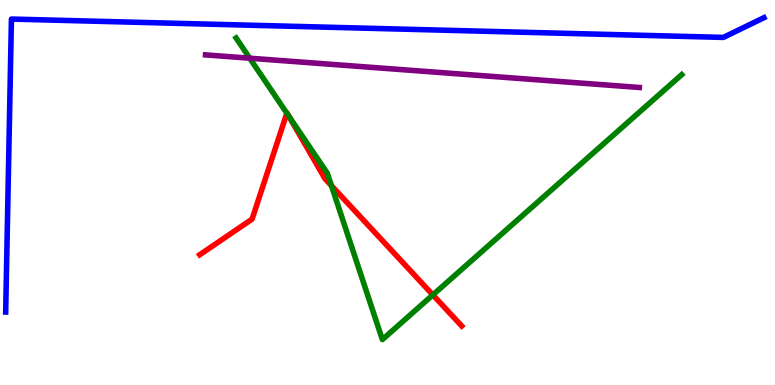[{'lines': ['blue', 'red'], 'intersections': []}, {'lines': ['green', 'red'], 'intersections': [{'x': 3.7, 'y': 7.06}, {'x': 3.72, 'y': 6.99}, {'x': 4.28, 'y': 5.18}, {'x': 5.59, 'y': 2.34}]}, {'lines': ['purple', 'red'], 'intersections': []}, {'lines': ['blue', 'green'], 'intersections': []}, {'lines': ['blue', 'purple'], 'intersections': []}, {'lines': ['green', 'purple'], 'intersections': [{'x': 3.22, 'y': 8.49}]}]